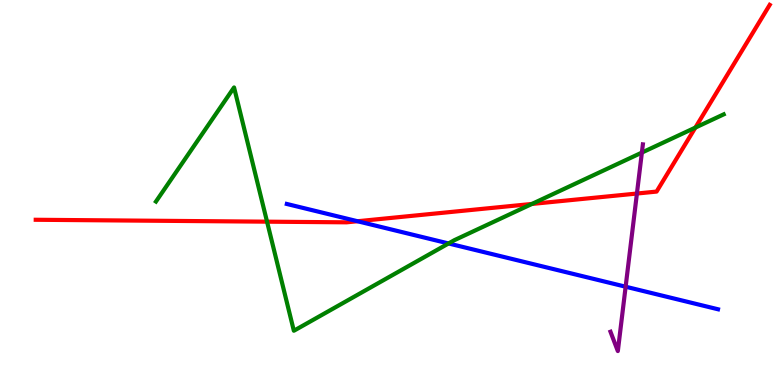[{'lines': ['blue', 'red'], 'intersections': [{'x': 4.61, 'y': 4.25}]}, {'lines': ['green', 'red'], 'intersections': [{'x': 3.45, 'y': 4.24}, {'x': 6.86, 'y': 4.7}, {'x': 8.97, 'y': 6.69}]}, {'lines': ['purple', 'red'], 'intersections': [{'x': 8.22, 'y': 4.97}]}, {'lines': ['blue', 'green'], 'intersections': [{'x': 5.79, 'y': 3.68}]}, {'lines': ['blue', 'purple'], 'intersections': [{'x': 8.07, 'y': 2.55}]}, {'lines': ['green', 'purple'], 'intersections': [{'x': 8.28, 'y': 6.04}]}]